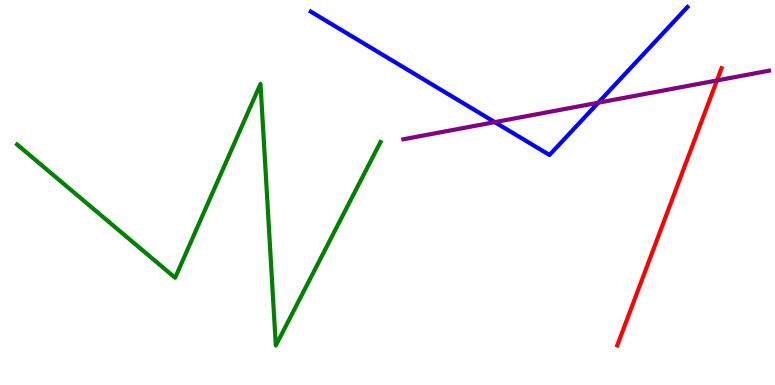[{'lines': ['blue', 'red'], 'intersections': []}, {'lines': ['green', 'red'], 'intersections': []}, {'lines': ['purple', 'red'], 'intersections': [{'x': 9.25, 'y': 7.91}]}, {'lines': ['blue', 'green'], 'intersections': []}, {'lines': ['blue', 'purple'], 'intersections': [{'x': 6.38, 'y': 6.83}, {'x': 7.72, 'y': 7.33}]}, {'lines': ['green', 'purple'], 'intersections': []}]